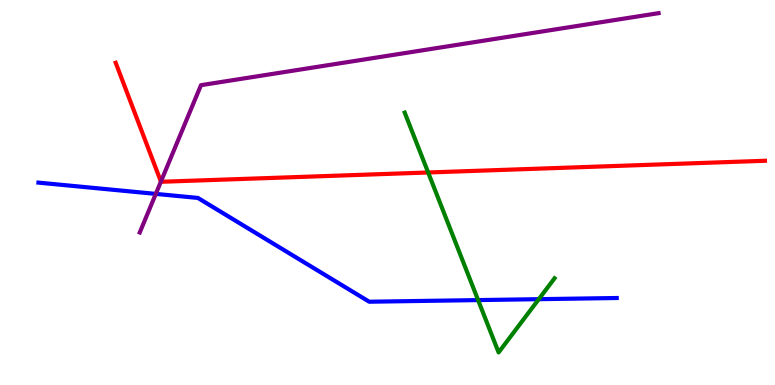[{'lines': ['blue', 'red'], 'intersections': []}, {'lines': ['green', 'red'], 'intersections': [{'x': 5.52, 'y': 5.52}]}, {'lines': ['purple', 'red'], 'intersections': [{'x': 2.08, 'y': 5.28}]}, {'lines': ['blue', 'green'], 'intersections': [{'x': 6.17, 'y': 2.21}, {'x': 6.95, 'y': 2.23}]}, {'lines': ['blue', 'purple'], 'intersections': [{'x': 2.01, 'y': 4.96}]}, {'lines': ['green', 'purple'], 'intersections': []}]